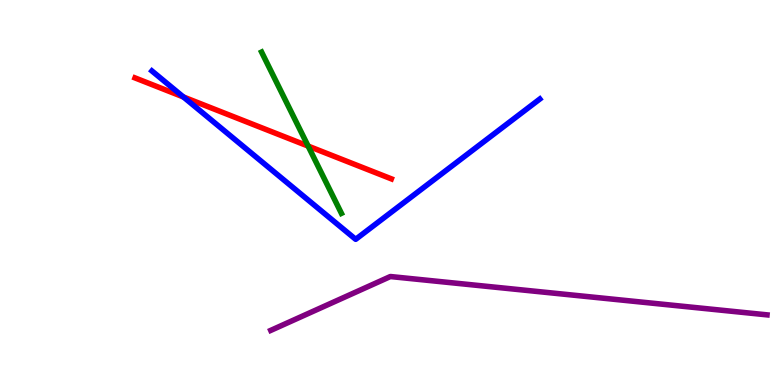[{'lines': ['blue', 'red'], 'intersections': [{'x': 2.37, 'y': 7.48}]}, {'lines': ['green', 'red'], 'intersections': [{'x': 3.98, 'y': 6.21}]}, {'lines': ['purple', 'red'], 'intersections': []}, {'lines': ['blue', 'green'], 'intersections': []}, {'lines': ['blue', 'purple'], 'intersections': []}, {'lines': ['green', 'purple'], 'intersections': []}]